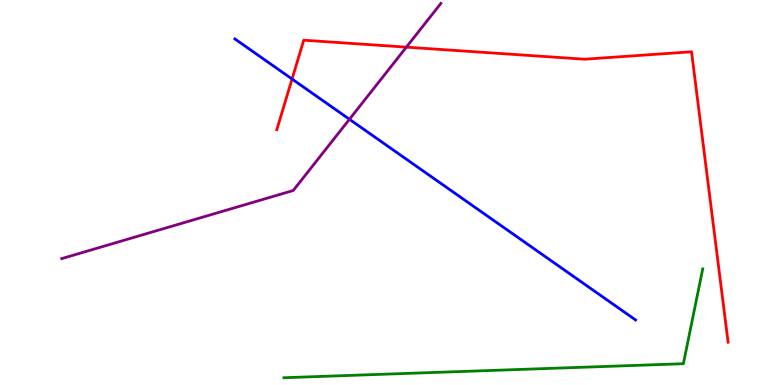[{'lines': ['blue', 'red'], 'intersections': [{'x': 3.77, 'y': 7.95}]}, {'lines': ['green', 'red'], 'intersections': []}, {'lines': ['purple', 'red'], 'intersections': [{'x': 5.24, 'y': 8.78}]}, {'lines': ['blue', 'green'], 'intersections': []}, {'lines': ['blue', 'purple'], 'intersections': [{'x': 4.51, 'y': 6.9}]}, {'lines': ['green', 'purple'], 'intersections': []}]